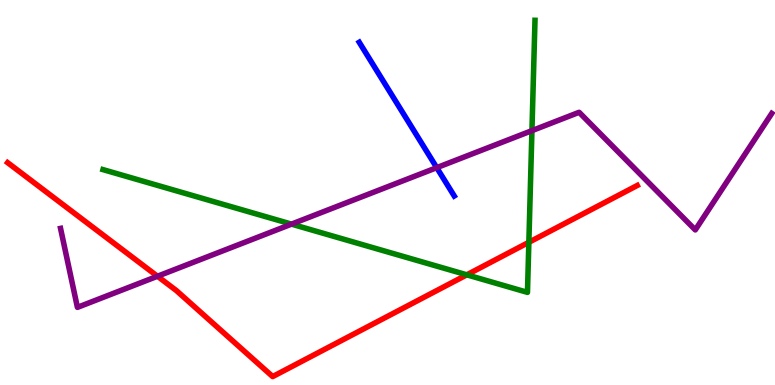[{'lines': ['blue', 'red'], 'intersections': []}, {'lines': ['green', 'red'], 'intersections': [{'x': 6.02, 'y': 2.86}, {'x': 6.82, 'y': 3.71}]}, {'lines': ['purple', 'red'], 'intersections': [{'x': 2.03, 'y': 2.82}]}, {'lines': ['blue', 'green'], 'intersections': []}, {'lines': ['blue', 'purple'], 'intersections': [{'x': 5.64, 'y': 5.65}]}, {'lines': ['green', 'purple'], 'intersections': [{'x': 3.76, 'y': 4.18}, {'x': 6.86, 'y': 6.61}]}]